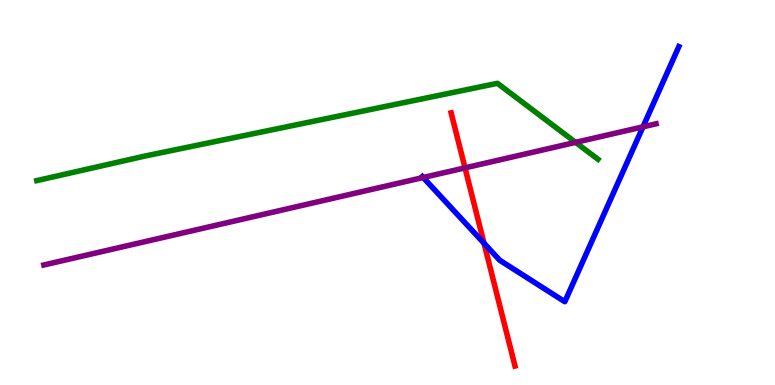[{'lines': ['blue', 'red'], 'intersections': [{'x': 6.25, 'y': 3.68}]}, {'lines': ['green', 'red'], 'intersections': []}, {'lines': ['purple', 'red'], 'intersections': [{'x': 6.0, 'y': 5.64}]}, {'lines': ['blue', 'green'], 'intersections': []}, {'lines': ['blue', 'purple'], 'intersections': [{'x': 5.46, 'y': 5.39}, {'x': 8.3, 'y': 6.71}]}, {'lines': ['green', 'purple'], 'intersections': [{'x': 7.43, 'y': 6.3}]}]